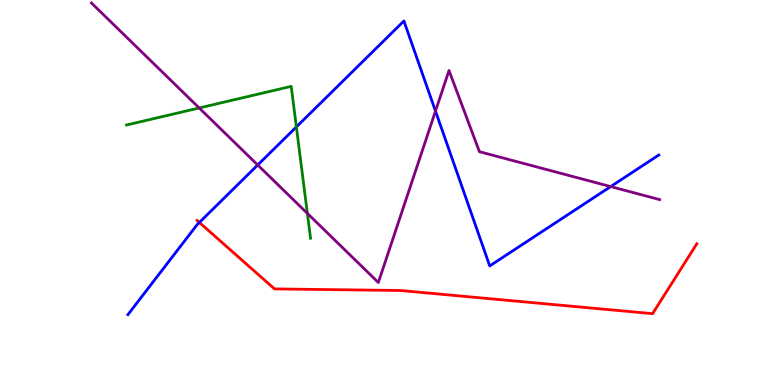[{'lines': ['blue', 'red'], 'intersections': [{'x': 2.57, 'y': 4.22}]}, {'lines': ['green', 'red'], 'intersections': []}, {'lines': ['purple', 'red'], 'intersections': []}, {'lines': ['blue', 'green'], 'intersections': [{'x': 3.82, 'y': 6.7}]}, {'lines': ['blue', 'purple'], 'intersections': [{'x': 3.33, 'y': 5.71}, {'x': 5.62, 'y': 7.11}, {'x': 7.88, 'y': 5.15}]}, {'lines': ['green', 'purple'], 'intersections': [{'x': 2.57, 'y': 7.2}, {'x': 3.97, 'y': 4.46}]}]